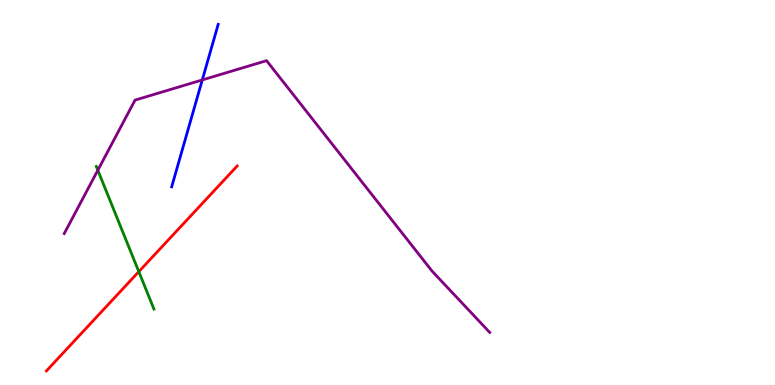[{'lines': ['blue', 'red'], 'intersections': []}, {'lines': ['green', 'red'], 'intersections': [{'x': 1.79, 'y': 2.94}]}, {'lines': ['purple', 'red'], 'intersections': []}, {'lines': ['blue', 'green'], 'intersections': []}, {'lines': ['blue', 'purple'], 'intersections': [{'x': 2.61, 'y': 7.92}]}, {'lines': ['green', 'purple'], 'intersections': [{'x': 1.26, 'y': 5.58}]}]